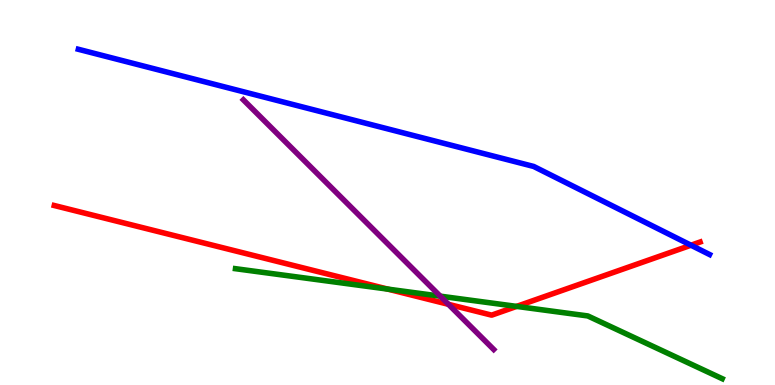[{'lines': ['blue', 'red'], 'intersections': [{'x': 8.92, 'y': 3.63}]}, {'lines': ['green', 'red'], 'intersections': [{'x': 5.0, 'y': 2.49}, {'x': 6.67, 'y': 2.04}]}, {'lines': ['purple', 'red'], 'intersections': [{'x': 5.79, 'y': 2.1}]}, {'lines': ['blue', 'green'], 'intersections': []}, {'lines': ['blue', 'purple'], 'intersections': []}, {'lines': ['green', 'purple'], 'intersections': [{'x': 5.68, 'y': 2.31}]}]